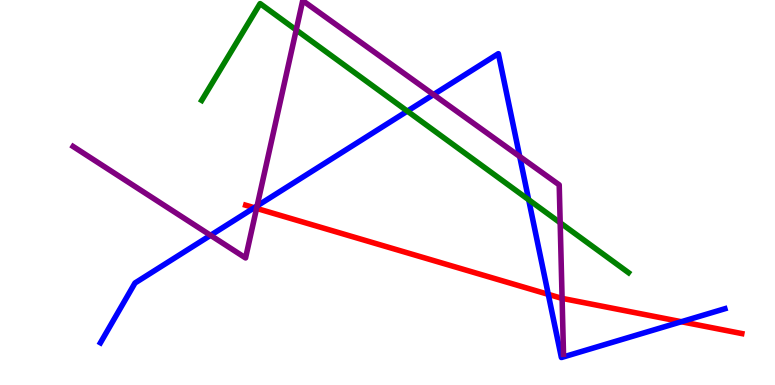[{'lines': ['blue', 'red'], 'intersections': [{'x': 3.28, 'y': 4.6}, {'x': 7.07, 'y': 2.35}, {'x': 8.79, 'y': 1.64}]}, {'lines': ['green', 'red'], 'intersections': []}, {'lines': ['purple', 'red'], 'intersections': [{'x': 3.31, 'y': 4.59}, {'x': 7.25, 'y': 2.25}]}, {'lines': ['blue', 'green'], 'intersections': [{'x': 5.26, 'y': 7.11}, {'x': 6.82, 'y': 4.81}]}, {'lines': ['blue', 'purple'], 'intersections': [{'x': 2.72, 'y': 3.89}, {'x': 3.32, 'y': 4.65}, {'x': 5.59, 'y': 7.54}, {'x': 6.71, 'y': 5.94}]}, {'lines': ['green', 'purple'], 'intersections': [{'x': 3.82, 'y': 9.22}, {'x': 7.23, 'y': 4.21}]}]